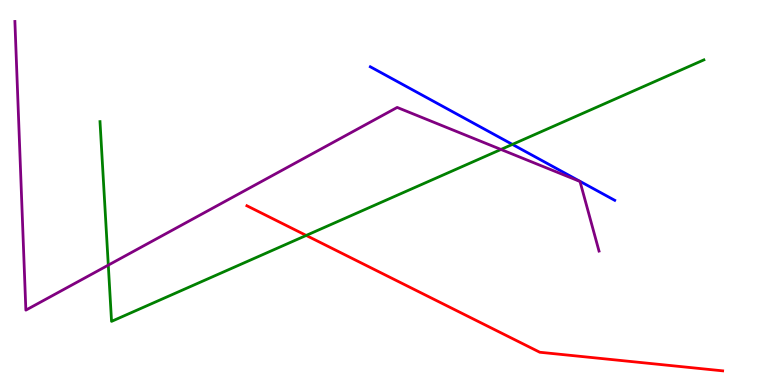[{'lines': ['blue', 'red'], 'intersections': []}, {'lines': ['green', 'red'], 'intersections': [{'x': 3.95, 'y': 3.88}]}, {'lines': ['purple', 'red'], 'intersections': []}, {'lines': ['blue', 'green'], 'intersections': [{'x': 6.61, 'y': 6.25}]}, {'lines': ['blue', 'purple'], 'intersections': []}, {'lines': ['green', 'purple'], 'intersections': [{'x': 1.4, 'y': 3.11}, {'x': 6.46, 'y': 6.12}]}]